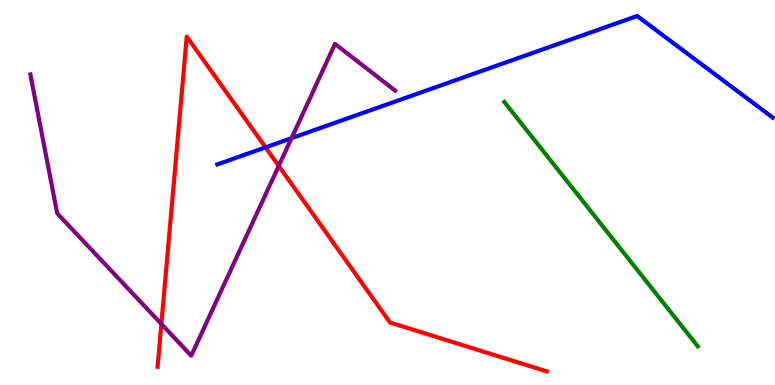[{'lines': ['blue', 'red'], 'intersections': [{'x': 3.43, 'y': 6.17}]}, {'lines': ['green', 'red'], 'intersections': []}, {'lines': ['purple', 'red'], 'intersections': [{'x': 2.08, 'y': 1.59}, {'x': 3.6, 'y': 5.69}]}, {'lines': ['blue', 'green'], 'intersections': []}, {'lines': ['blue', 'purple'], 'intersections': [{'x': 3.76, 'y': 6.41}]}, {'lines': ['green', 'purple'], 'intersections': []}]